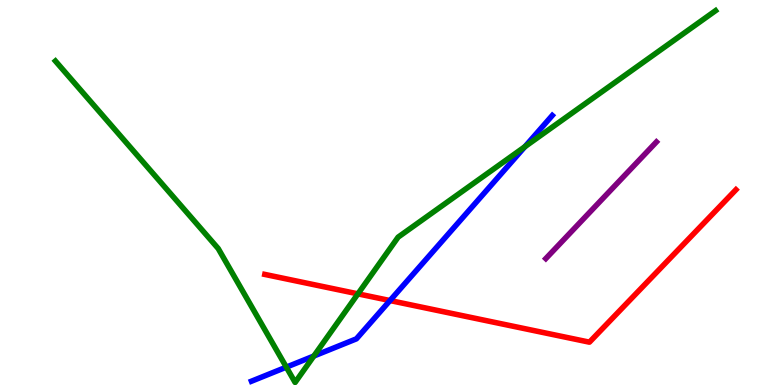[{'lines': ['blue', 'red'], 'intersections': [{'x': 5.03, 'y': 2.19}]}, {'lines': ['green', 'red'], 'intersections': [{'x': 4.62, 'y': 2.37}]}, {'lines': ['purple', 'red'], 'intersections': []}, {'lines': ['blue', 'green'], 'intersections': [{'x': 3.69, 'y': 0.464}, {'x': 4.05, 'y': 0.752}, {'x': 6.77, 'y': 6.19}]}, {'lines': ['blue', 'purple'], 'intersections': []}, {'lines': ['green', 'purple'], 'intersections': []}]